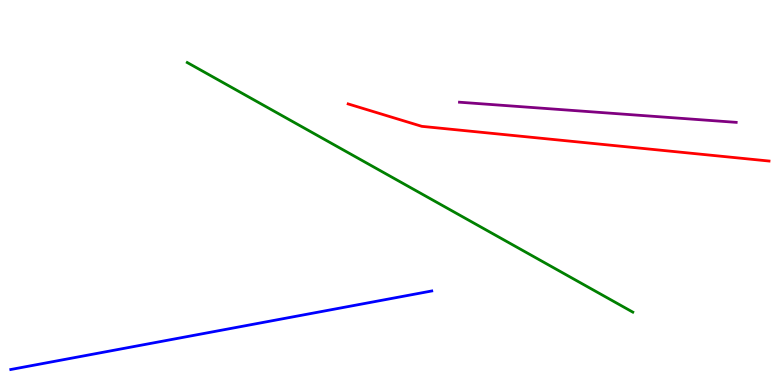[{'lines': ['blue', 'red'], 'intersections': []}, {'lines': ['green', 'red'], 'intersections': []}, {'lines': ['purple', 'red'], 'intersections': []}, {'lines': ['blue', 'green'], 'intersections': []}, {'lines': ['blue', 'purple'], 'intersections': []}, {'lines': ['green', 'purple'], 'intersections': []}]